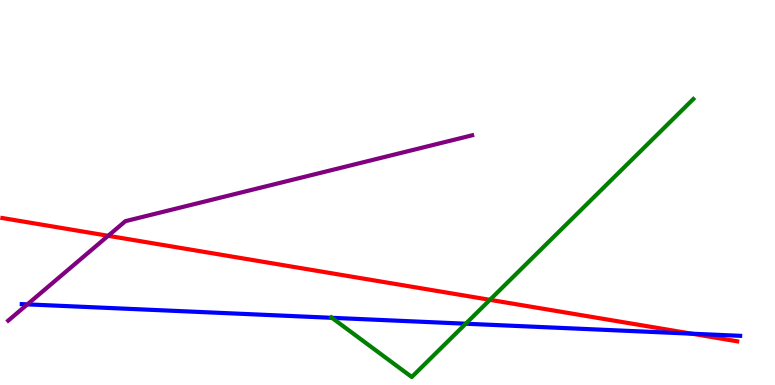[{'lines': ['blue', 'red'], 'intersections': [{'x': 8.93, 'y': 1.33}]}, {'lines': ['green', 'red'], 'intersections': [{'x': 6.32, 'y': 2.21}]}, {'lines': ['purple', 'red'], 'intersections': [{'x': 1.4, 'y': 3.88}]}, {'lines': ['blue', 'green'], 'intersections': [{'x': 4.28, 'y': 1.75}, {'x': 6.01, 'y': 1.59}]}, {'lines': ['blue', 'purple'], 'intersections': [{'x': 0.353, 'y': 2.09}]}, {'lines': ['green', 'purple'], 'intersections': []}]